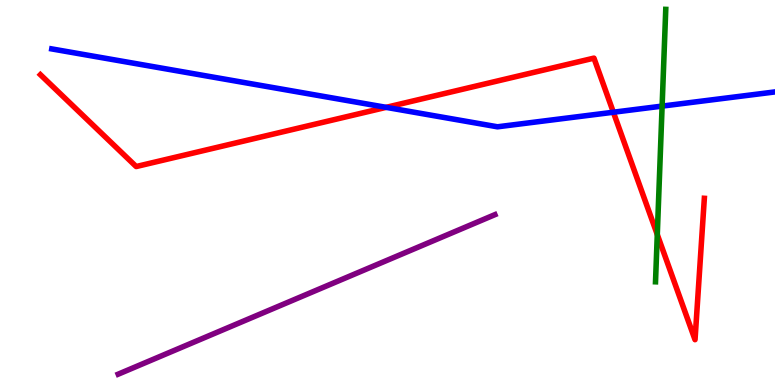[{'lines': ['blue', 'red'], 'intersections': [{'x': 4.98, 'y': 7.21}, {'x': 7.91, 'y': 7.08}]}, {'lines': ['green', 'red'], 'intersections': [{'x': 8.48, 'y': 3.91}]}, {'lines': ['purple', 'red'], 'intersections': []}, {'lines': ['blue', 'green'], 'intersections': [{'x': 8.54, 'y': 7.24}]}, {'lines': ['blue', 'purple'], 'intersections': []}, {'lines': ['green', 'purple'], 'intersections': []}]